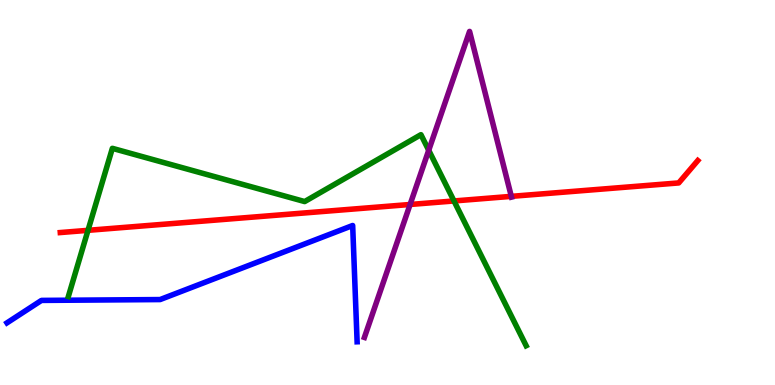[{'lines': ['blue', 'red'], 'intersections': []}, {'lines': ['green', 'red'], 'intersections': [{'x': 1.14, 'y': 4.02}, {'x': 5.86, 'y': 4.78}]}, {'lines': ['purple', 'red'], 'intersections': [{'x': 5.29, 'y': 4.69}, {'x': 6.6, 'y': 4.9}]}, {'lines': ['blue', 'green'], 'intersections': []}, {'lines': ['blue', 'purple'], 'intersections': []}, {'lines': ['green', 'purple'], 'intersections': [{'x': 5.53, 'y': 6.1}]}]